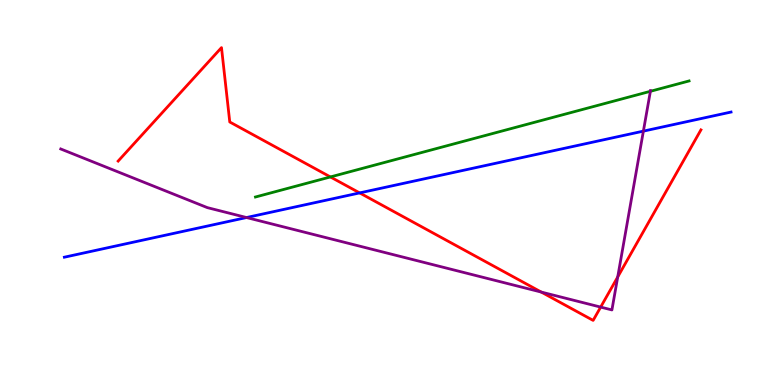[{'lines': ['blue', 'red'], 'intersections': [{'x': 4.64, 'y': 4.99}]}, {'lines': ['green', 'red'], 'intersections': [{'x': 4.26, 'y': 5.4}]}, {'lines': ['purple', 'red'], 'intersections': [{'x': 6.98, 'y': 2.41}, {'x': 7.75, 'y': 2.02}, {'x': 7.97, 'y': 2.81}]}, {'lines': ['blue', 'green'], 'intersections': []}, {'lines': ['blue', 'purple'], 'intersections': [{'x': 3.18, 'y': 4.35}, {'x': 8.3, 'y': 6.59}]}, {'lines': ['green', 'purple'], 'intersections': [{'x': 8.39, 'y': 7.63}]}]